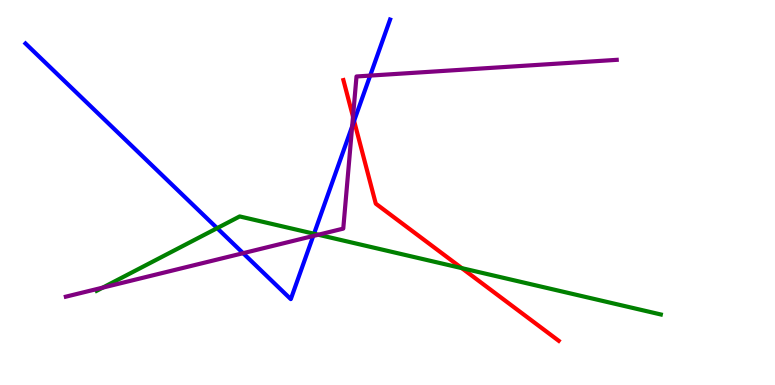[{'lines': ['blue', 'red'], 'intersections': [{'x': 4.57, 'y': 6.86}]}, {'lines': ['green', 'red'], 'intersections': [{'x': 5.96, 'y': 3.04}]}, {'lines': ['purple', 'red'], 'intersections': [{'x': 4.55, 'y': 6.97}]}, {'lines': ['blue', 'green'], 'intersections': [{'x': 2.8, 'y': 4.07}, {'x': 4.05, 'y': 3.93}]}, {'lines': ['blue', 'purple'], 'intersections': [{'x': 3.14, 'y': 3.42}, {'x': 4.04, 'y': 3.87}, {'x': 4.54, 'y': 6.72}, {'x': 4.78, 'y': 8.04}]}, {'lines': ['green', 'purple'], 'intersections': [{'x': 1.33, 'y': 2.53}, {'x': 4.11, 'y': 3.9}]}]